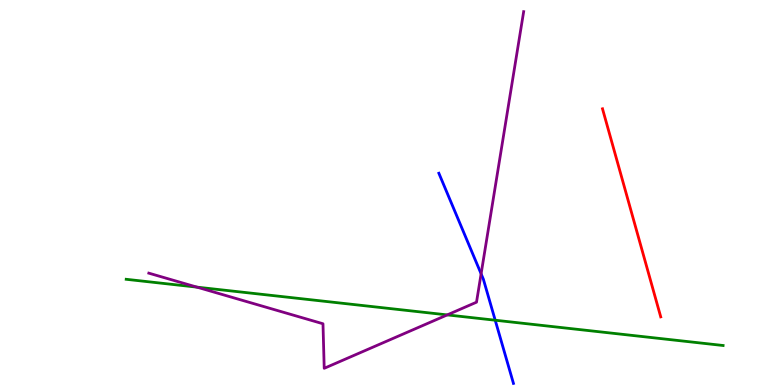[{'lines': ['blue', 'red'], 'intersections': []}, {'lines': ['green', 'red'], 'intersections': []}, {'lines': ['purple', 'red'], 'intersections': []}, {'lines': ['blue', 'green'], 'intersections': [{'x': 6.39, 'y': 1.68}]}, {'lines': ['blue', 'purple'], 'intersections': [{'x': 6.21, 'y': 2.89}]}, {'lines': ['green', 'purple'], 'intersections': [{'x': 2.54, 'y': 2.54}, {'x': 5.77, 'y': 1.82}]}]